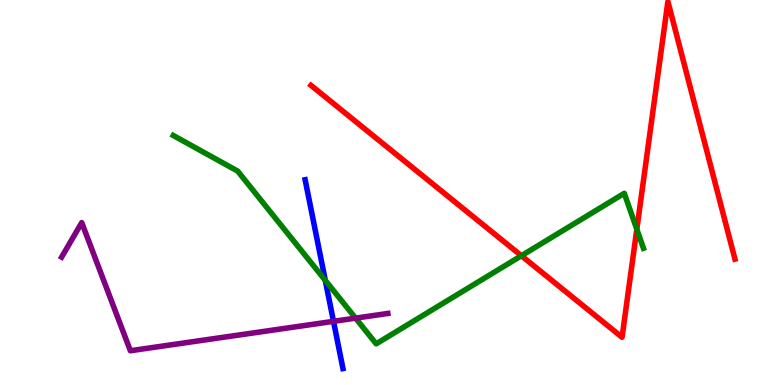[{'lines': ['blue', 'red'], 'intersections': []}, {'lines': ['green', 'red'], 'intersections': [{'x': 6.73, 'y': 3.36}, {'x': 8.22, 'y': 4.05}]}, {'lines': ['purple', 'red'], 'intersections': []}, {'lines': ['blue', 'green'], 'intersections': [{'x': 4.2, 'y': 2.72}]}, {'lines': ['blue', 'purple'], 'intersections': [{'x': 4.3, 'y': 1.65}]}, {'lines': ['green', 'purple'], 'intersections': [{'x': 4.59, 'y': 1.74}]}]